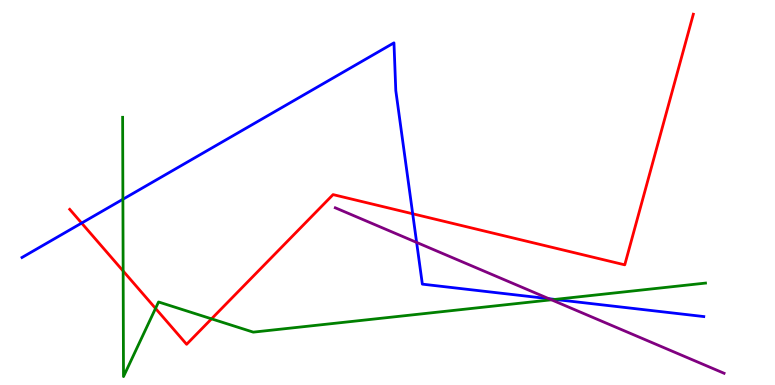[{'lines': ['blue', 'red'], 'intersections': [{'x': 1.05, 'y': 4.21}, {'x': 5.33, 'y': 4.45}]}, {'lines': ['green', 'red'], 'intersections': [{'x': 1.59, 'y': 2.96}, {'x': 2.01, 'y': 1.99}, {'x': 2.73, 'y': 1.72}]}, {'lines': ['purple', 'red'], 'intersections': []}, {'lines': ['blue', 'green'], 'intersections': [{'x': 1.59, 'y': 4.82}, {'x': 7.16, 'y': 2.22}]}, {'lines': ['blue', 'purple'], 'intersections': [{'x': 5.38, 'y': 3.7}, {'x': 7.08, 'y': 2.24}]}, {'lines': ['green', 'purple'], 'intersections': [{'x': 7.12, 'y': 2.21}]}]